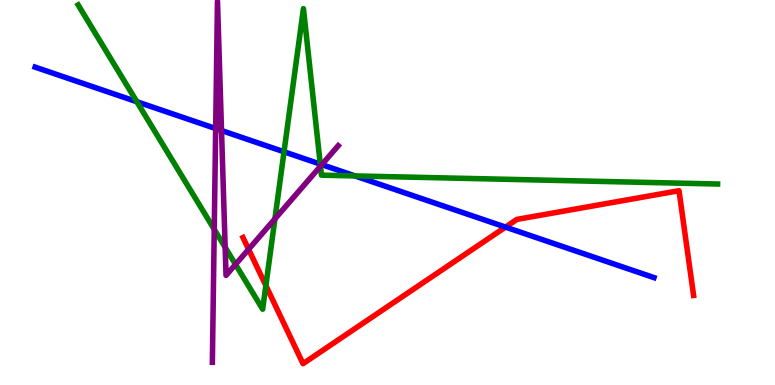[{'lines': ['blue', 'red'], 'intersections': [{'x': 6.52, 'y': 4.1}]}, {'lines': ['green', 'red'], 'intersections': [{'x': 3.43, 'y': 2.58}]}, {'lines': ['purple', 'red'], 'intersections': [{'x': 3.21, 'y': 3.52}]}, {'lines': ['blue', 'green'], 'intersections': [{'x': 1.77, 'y': 7.36}, {'x': 3.66, 'y': 6.06}, {'x': 4.13, 'y': 5.74}, {'x': 4.58, 'y': 5.43}]}, {'lines': ['blue', 'purple'], 'intersections': [{'x': 2.78, 'y': 6.66}, {'x': 2.86, 'y': 6.61}, {'x': 4.15, 'y': 5.72}]}, {'lines': ['green', 'purple'], 'intersections': [{'x': 2.76, 'y': 4.04}, {'x': 2.91, 'y': 3.58}, {'x': 3.04, 'y': 3.13}, {'x': 3.55, 'y': 4.32}, {'x': 4.14, 'y': 5.68}]}]